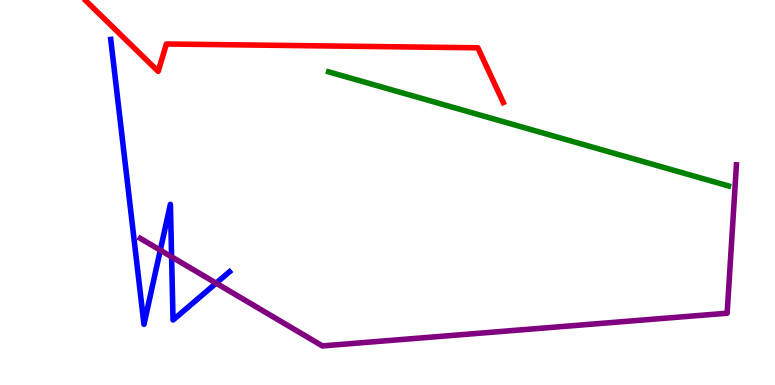[{'lines': ['blue', 'red'], 'intersections': []}, {'lines': ['green', 'red'], 'intersections': []}, {'lines': ['purple', 'red'], 'intersections': []}, {'lines': ['blue', 'green'], 'intersections': []}, {'lines': ['blue', 'purple'], 'intersections': [{'x': 2.07, 'y': 3.5}, {'x': 2.21, 'y': 3.33}, {'x': 2.79, 'y': 2.64}]}, {'lines': ['green', 'purple'], 'intersections': []}]